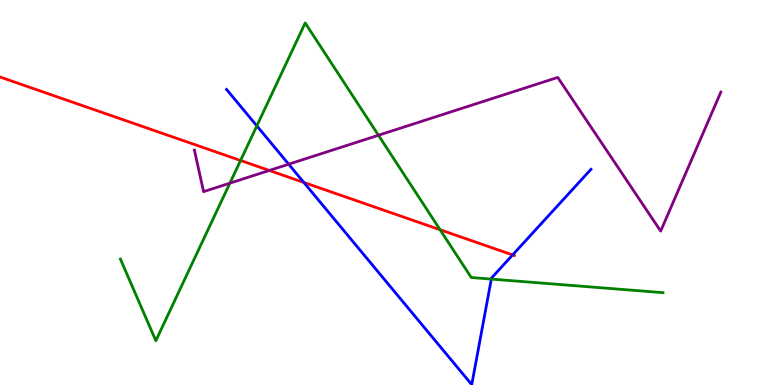[{'lines': ['blue', 'red'], 'intersections': [{'x': 3.92, 'y': 5.26}, {'x': 6.61, 'y': 3.38}]}, {'lines': ['green', 'red'], 'intersections': [{'x': 3.1, 'y': 5.83}, {'x': 5.68, 'y': 4.03}]}, {'lines': ['purple', 'red'], 'intersections': [{'x': 3.47, 'y': 5.57}]}, {'lines': ['blue', 'green'], 'intersections': [{'x': 3.31, 'y': 6.73}, {'x': 6.34, 'y': 2.75}]}, {'lines': ['blue', 'purple'], 'intersections': [{'x': 3.72, 'y': 5.73}]}, {'lines': ['green', 'purple'], 'intersections': [{'x': 2.97, 'y': 5.24}, {'x': 4.88, 'y': 6.49}]}]